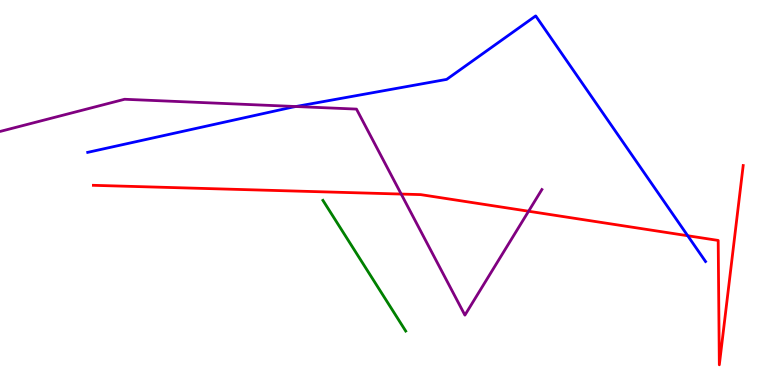[{'lines': ['blue', 'red'], 'intersections': [{'x': 8.87, 'y': 3.88}]}, {'lines': ['green', 'red'], 'intersections': []}, {'lines': ['purple', 'red'], 'intersections': [{'x': 5.18, 'y': 4.96}, {'x': 6.82, 'y': 4.51}]}, {'lines': ['blue', 'green'], 'intersections': []}, {'lines': ['blue', 'purple'], 'intersections': [{'x': 3.82, 'y': 7.23}]}, {'lines': ['green', 'purple'], 'intersections': []}]